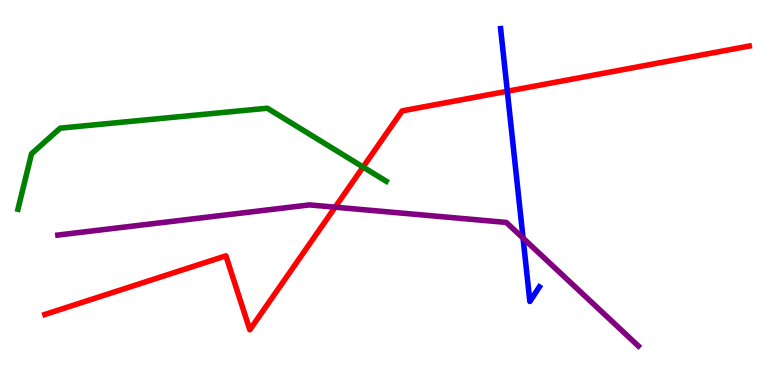[{'lines': ['blue', 'red'], 'intersections': [{'x': 6.55, 'y': 7.63}]}, {'lines': ['green', 'red'], 'intersections': [{'x': 4.68, 'y': 5.66}]}, {'lines': ['purple', 'red'], 'intersections': [{'x': 4.32, 'y': 4.62}]}, {'lines': ['blue', 'green'], 'intersections': []}, {'lines': ['blue', 'purple'], 'intersections': [{'x': 6.75, 'y': 3.81}]}, {'lines': ['green', 'purple'], 'intersections': []}]